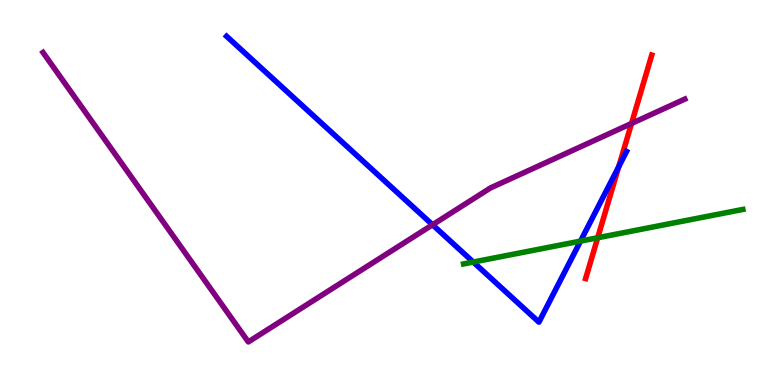[{'lines': ['blue', 'red'], 'intersections': [{'x': 7.98, 'y': 5.67}]}, {'lines': ['green', 'red'], 'intersections': [{'x': 7.71, 'y': 3.82}]}, {'lines': ['purple', 'red'], 'intersections': [{'x': 8.15, 'y': 6.79}]}, {'lines': ['blue', 'green'], 'intersections': [{'x': 6.11, 'y': 3.19}, {'x': 7.49, 'y': 3.74}]}, {'lines': ['blue', 'purple'], 'intersections': [{'x': 5.58, 'y': 4.16}]}, {'lines': ['green', 'purple'], 'intersections': []}]